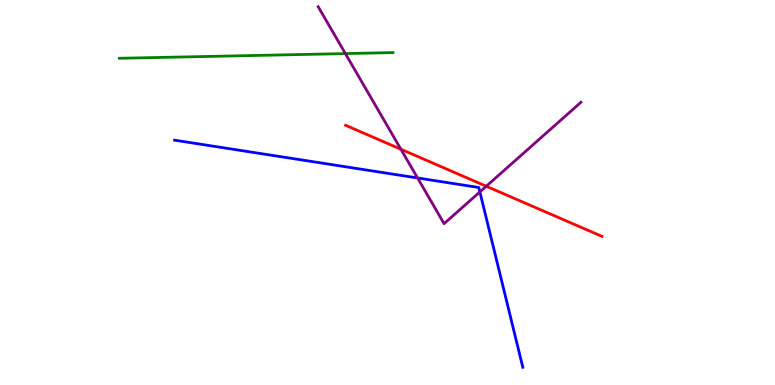[{'lines': ['blue', 'red'], 'intersections': []}, {'lines': ['green', 'red'], 'intersections': []}, {'lines': ['purple', 'red'], 'intersections': [{'x': 5.17, 'y': 6.12}, {'x': 6.27, 'y': 5.16}]}, {'lines': ['blue', 'green'], 'intersections': []}, {'lines': ['blue', 'purple'], 'intersections': [{'x': 5.39, 'y': 5.38}, {'x': 6.19, 'y': 5.02}]}, {'lines': ['green', 'purple'], 'intersections': [{'x': 4.46, 'y': 8.61}]}]